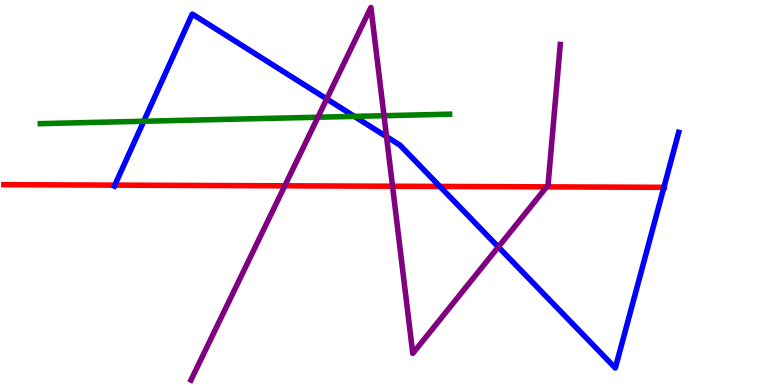[{'lines': ['blue', 'red'], 'intersections': [{'x': 1.48, 'y': 5.19}, {'x': 5.68, 'y': 5.16}, {'x': 8.57, 'y': 5.13}]}, {'lines': ['green', 'red'], 'intersections': []}, {'lines': ['purple', 'red'], 'intersections': [{'x': 3.67, 'y': 5.17}, {'x': 5.06, 'y': 5.16}, {'x': 7.05, 'y': 5.15}]}, {'lines': ['blue', 'green'], 'intersections': [{'x': 1.85, 'y': 6.85}, {'x': 4.57, 'y': 6.98}]}, {'lines': ['blue', 'purple'], 'intersections': [{'x': 4.22, 'y': 7.43}, {'x': 4.99, 'y': 6.45}, {'x': 6.43, 'y': 3.59}]}, {'lines': ['green', 'purple'], 'intersections': [{'x': 4.1, 'y': 6.96}, {'x': 4.95, 'y': 6.99}]}]